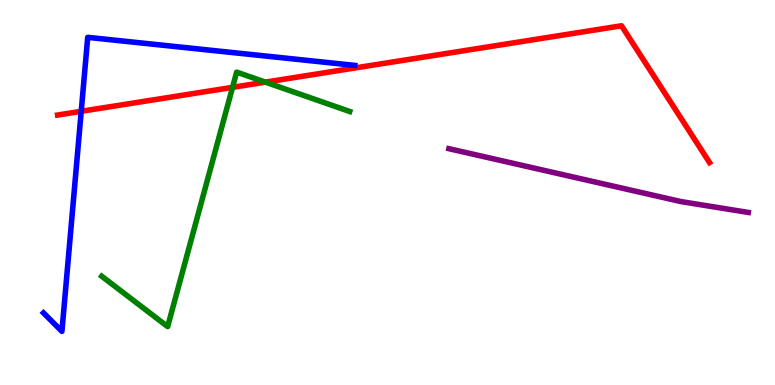[{'lines': ['blue', 'red'], 'intersections': [{'x': 1.05, 'y': 7.11}]}, {'lines': ['green', 'red'], 'intersections': [{'x': 3.0, 'y': 7.73}, {'x': 3.42, 'y': 7.87}]}, {'lines': ['purple', 'red'], 'intersections': []}, {'lines': ['blue', 'green'], 'intersections': []}, {'lines': ['blue', 'purple'], 'intersections': []}, {'lines': ['green', 'purple'], 'intersections': []}]